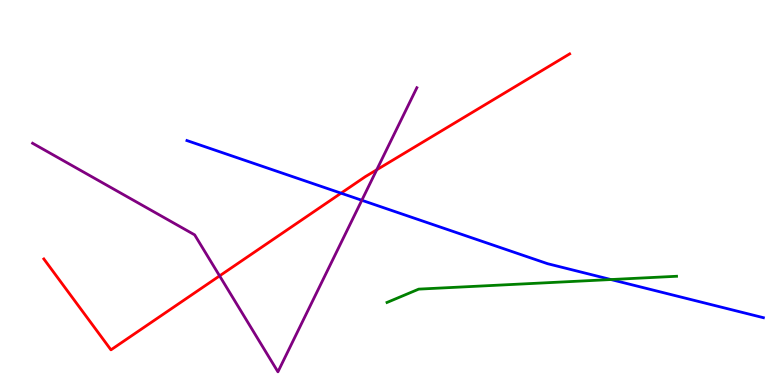[{'lines': ['blue', 'red'], 'intersections': [{'x': 4.4, 'y': 4.98}]}, {'lines': ['green', 'red'], 'intersections': []}, {'lines': ['purple', 'red'], 'intersections': [{'x': 2.83, 'y': 2.83}, {'x': 4.86, 'y': 5.59}]}, {'lines': ['blue', 'green'], 'intersections': [{'x': 7.88, 'y': 2.74}]}, {'lines': ['blue', 'purple'], 'intersections': [{'x': 4.67, 'y': 4.8}]}, {'lines': ['green', 'purple'], 'intersections': []}]